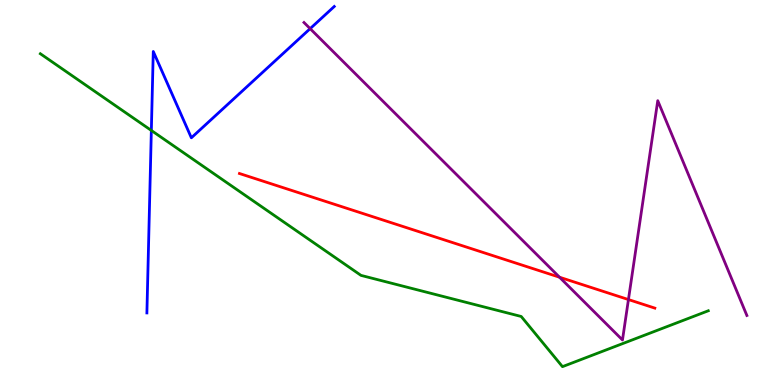[{'lines': ['blue', 'red'], 'intersections': []}, {'lines': ['green', 'red'], 'intersections': []}, {'lines': ['purple', 'red'], 'intersections': [{'x': 7.22, 'y': 2.8}, {'x': 8.11, 'y': 2.22}]}, {'lines': ['blue', 'green'], 'intersections': [{'x': 1.95, 'y': 6.61}]}, {'lines': ['blue', 'purple'], 'intersections': [{'x': 4.0, 'y': 9.26}]}, {'lines': ['green', 'purple'], 'intersections': []}]